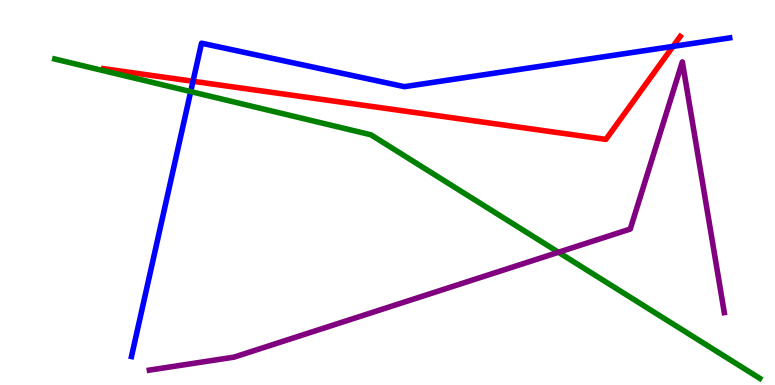[{'lines': ['blue', 'red'], 'intersections': [{'x': 2.49, 'y': 7.89}, {'x': 8.68, 'y': 8.8}]}, {'lines': ['green', 'red'], 'intersections': []}, {'lines': ['purple', 'red'], 'intersections': []}, {'lines': ['blue', 'green'], 'intersections': [{'x': 2.46, 'y': 7.62}]}, {'lines': ['blue', 'purple'], 'intersections': []}, {'lines': ['green', 'purple'], 'intersections': [{'x': 7.21, 'y': 3.45}]}]